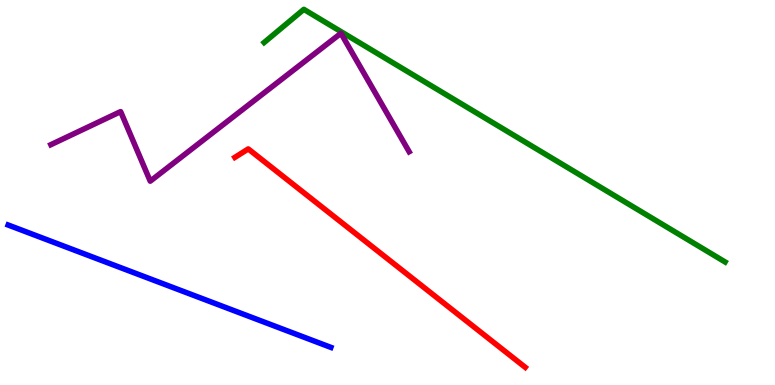[{'lines': ['blue', 'red'], 'intersections': []}, {'lines': ['green', 'red'], 'intersections': []}, {'lines': ['purple', 'red'], 'intersections': []}, {'lines': ['blue', 'green'], 'intersections': []}, {'lines': ['blue', 'purple'], 'intersections': []}, {'lines': ['green', 'purple'], 'intersections': []}]